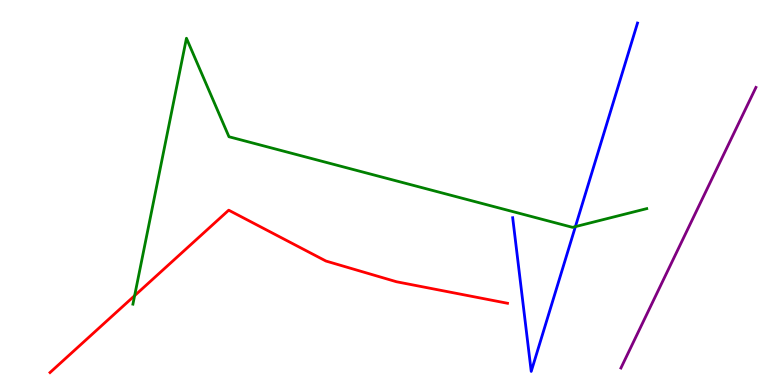[{'lines': ['blue', 'red'], 'intersections': []}, {'lines': ['green', 'red'], 'intersections': [{'x': 1.74, 'y': 2.32}]}, {'lines': ['purple', 'red'], 'intersections': []}, {'lines': ['blue', 'green'], 'intersections': [{'x': 7.42, 'y': 4.11}]}, {'lines': ['blue', 'purple'], 'intersections': []}, {'lines': ['green', 'purple'], 'intersections': []}]